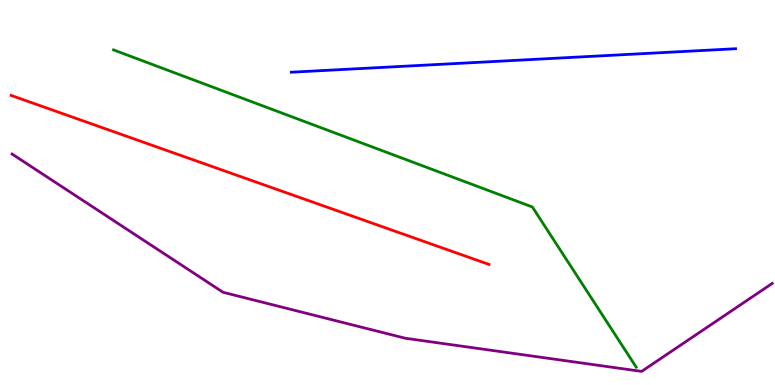[{'lines': ['blue', 'red'], 'intersections': []}, {'lines': ['green', 'red'], 'intersections': []}, {'lines': ['purple', 'red'], 'intersections': []}, {'lines': ['blue', 'green'], 'intersections': []}, {'lines': ['blue', 'purple'], 'intersections': []}, {'lines': ['green', 'purple'], 'intersections': []}]